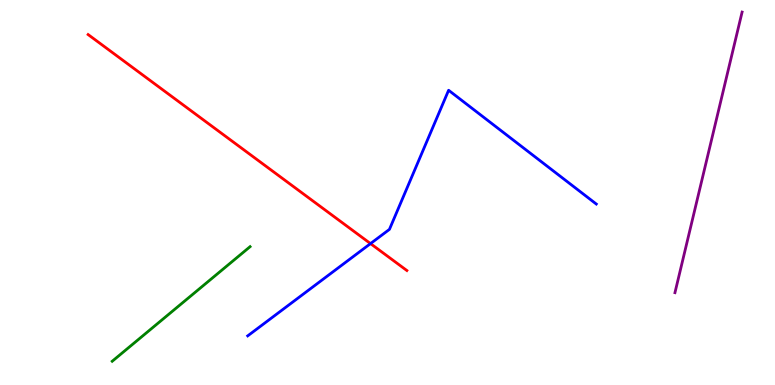[{'lines': ['blue', 'red'], 'intersections': [{'x': 4.78, 'y': 3.67}]}, {'lines': ['green', 'red'], 'intersections': []}, {'lines': ['purple', 'red'], 'intersections': []}, {'lines': ['blue', 'green'], 'intersections': []}, {'lines': ['blue', 'purple'], 'intersections': []}, {'lines': ['green', 'purple'], 'intersections': []}]